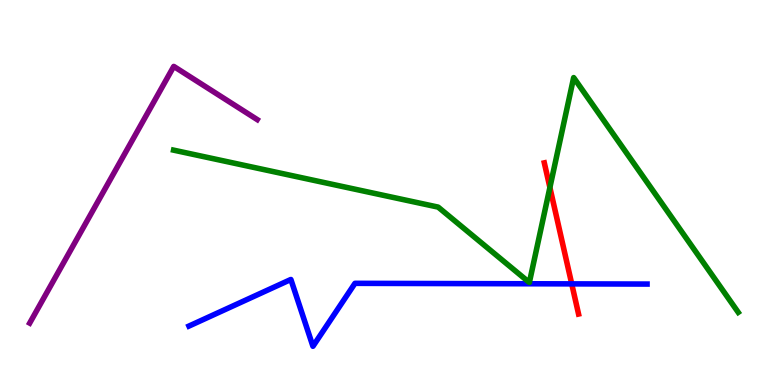[{'lines': ['blue', 'red'], 'intersections': [{'x': 7.38, 'y': 2.63}]}, {'lines': ['green', 'red'], 'intersections': [{'x': 7.1, 'y': 5.13}]}, {'lines': ['purple', 'red'], 'intersections': []}, {'lines': ['blue', 'green'], 'intersections': []}, {'lines': ['blue', 'purple'], 'intersections': []}, {'lines': ['green', 'purple'], 'intersections': []}]